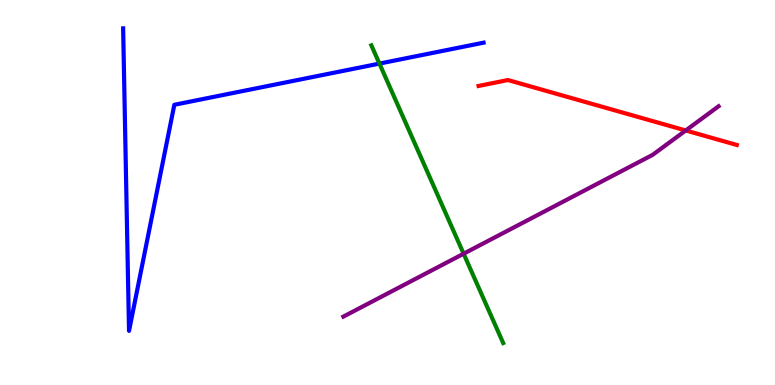[{'lines': ['blue', 'red'], 'intersections': []}, {'lines': ['green', 'red'], 'intersections': []}, {'lines': ['purple', 'red'], 'intersections': [{'x': 8.85, 'y': 6.61}]}, {'lines': ['blue', 'green'], 'intersections': [{'x': 4.9, 'y': 8.35}]}, {'lines': ['blue', 'purple'], 'intersections': []}, {'lines': ['green', 'purple'], 'intersections': [{'x': 5.98, 'y': 3.41}]}]